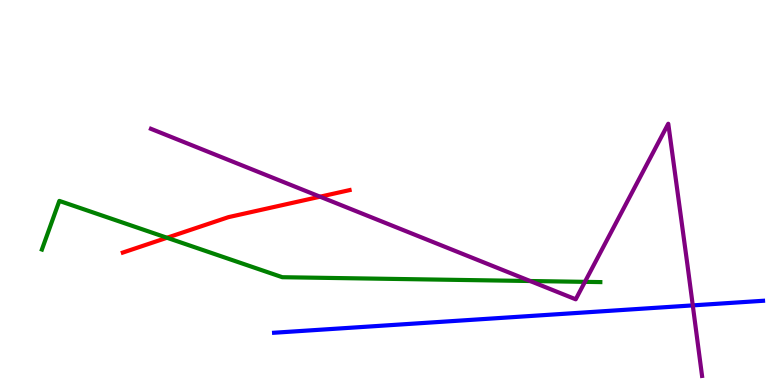[{'lines': ['blue', 'red'], 'intersections': []}, {'lines': ['green', 'red'], 'intersections': [{'x': 2.15, 'y': 3.82}]}, {'lines': ['purple', 'red'], 'intersections': [{'x': 4.13, 'y': 4.89}]}, {'lines': ['blue', 'green'], 'intersections': []}, {'lines': ['blue', 'purple'], 'intersections': [{'x': 8.94, 'y': 2.07}]}, {'lines': ['green', 'purple'], 'intersections': [{'x': 6.84, 'y': 2.7}, {'x': 7.55, 'y': 2.68}]}]